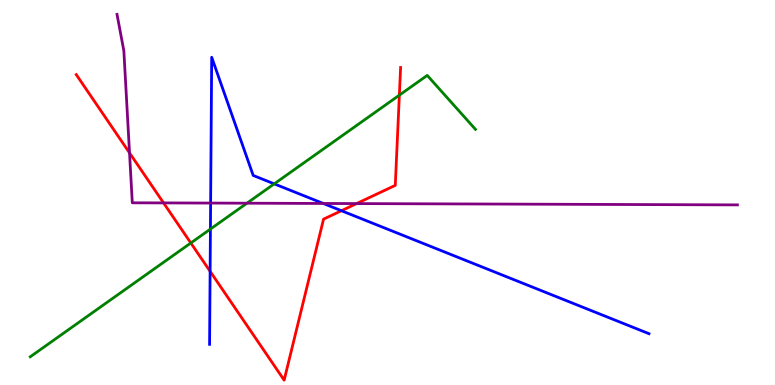[{'lines': ['blue', 'red'], 'intersections': [{'x': 2.71, 'y': 2.95}, {'x': 4.41, 'y': 4.53}]}, {'lines': ['green', 'red'], 'intersections': [{'x': 2.46, 'y': 3.69}, {'x': 5.15, 'y': 7.53}]}, {'lines': ['purple', 'red'], 'intersections': [{'x': 1.67, 'y': 6.03}, {'x': 2.11, 'y': 4.73}, {'x': 4.6, 'y': 4.71}]}, {'lines': ['blue', 'green'], 'intersections': [{'x': 2.72, 'y': 4.05}, {'x': 3.54, 'y': 5.22}]}, {'lines': ['blue', 'purple'], 'intersections': [{'x': 2.72, 'y': 4.73}, {'x': 4.17, 'y': 4.72}]}, {'lines': ['green', 'purple'], 'intersections': [{'x': 3.19, 'y': 4.72}]}]